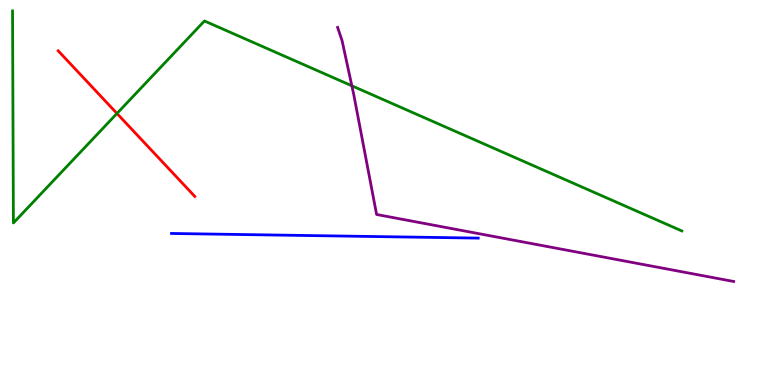[{'lines': ['blue', 'red'], 'intersections': []}, {'lines': ['green', 'red'], 'intersections': [{'x': 1.51, 'y': 7.05}]}, {'lines': ['purple', 'red'], 'intersections': []}, {'lines': ['blue', 'green'], 'intersections': []}, {'lines': ['blue', 'purple'], 'intersections': []}, {'lines': ['green', 'purple'], 'intersections': [{'x': 4.54, 'y': 7.77}]}]